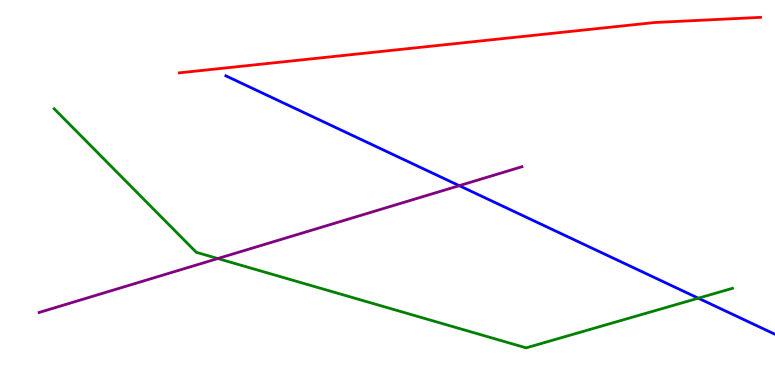[{'lines': ['blue', 'red'], 'intersections': []}, {'lines': ['green', 'red'], 'intersections': []}, {'lines': ['purple', 'red'], 'intersections': []}, {'lines': ['blue', 'green'], 'intersections': [{'x': 9.01, 'y': 2.26}]}, {'lines': ['blue', 'purple'], 'intersections': [{'x': 5.93, 'y': 5.18}]}, {'lines': ['green', 'purple'], 'intersections': [{'x': 2.81, 'y': 3.28}]}]